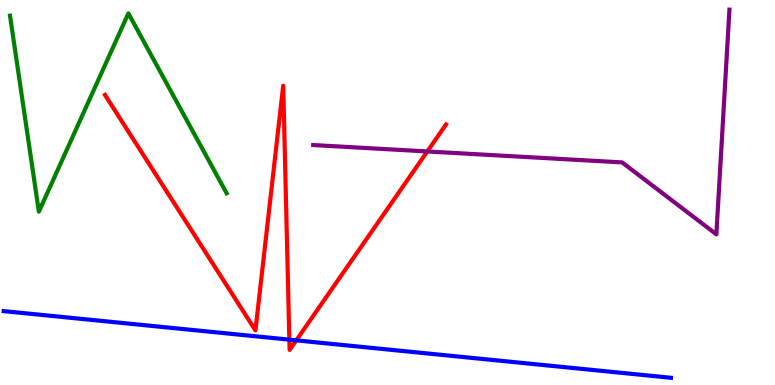[{'lines': ['blue', 'red'], 'intersections': [{'x': 3.73, 'y': 1.18}, {'x': 3.82, 'y': 1.16}]}, {'lines': ['green', 'red'], 'intersections': []}, {'lines': ['purple', 'red'], 'intersections': [{'x': 5.51, 'y': 6.07}]}, {'lines': ['blue', 'green'], 'intersections': []}, {'lines': ['blue', 'purple'], 'intersections': []}, {'lines': ['green', 'purple'], 'intersections': []}]